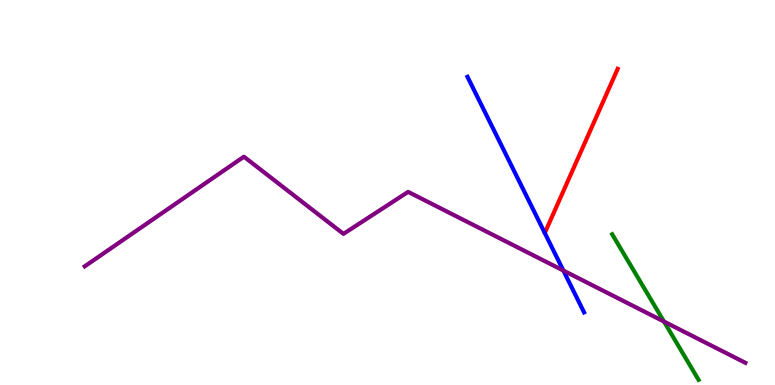[{'lines': ['blue', 'red'], 'intersections': []}, {'lines': ['green', 'red'], 'intersections': []}, {'lines': ['purple', 'red'], 'intersections': []}, {'lines': ['blue', 'green'], 'intersections': []}, {'lines': ['blue', 'purple'], 'intersections': [{'x': 7.27, 'y': 2.97}]}, {'lines': ['green', 'purple'], 'intersections': [{'x': 8.57, 'y': 1.65}]}]